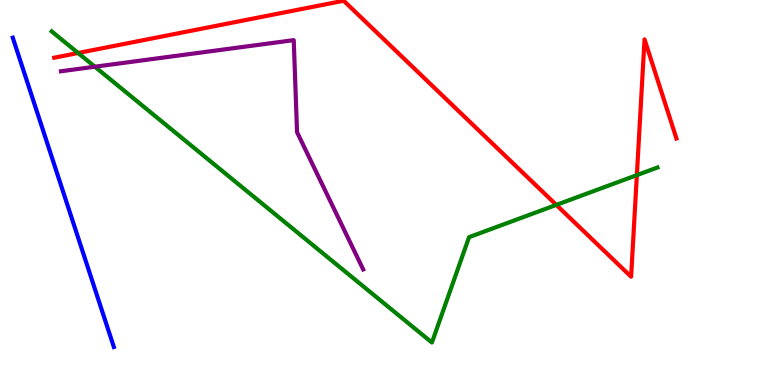[{'lines': ['blue', 'red'], 'intersections': []}, {'lines': ['green', 'red'], 'intersections': [{'x': 1.01, 'y': 8.62}, {'x': 7.18, 'y': 4.68}, {'x': 8.22, 'y': 5.45}]}, {'lines': ['purple', 'red'], 'intersections': []}, {'lines': ['blue', 'green'], 'intersections': []}, {'lines': ['blue', 'purple'], 'intersections': []}, {'lines': ['green', 'purple'], 'intersections': [{'x': 1.22, 'y': 8.27}]}]